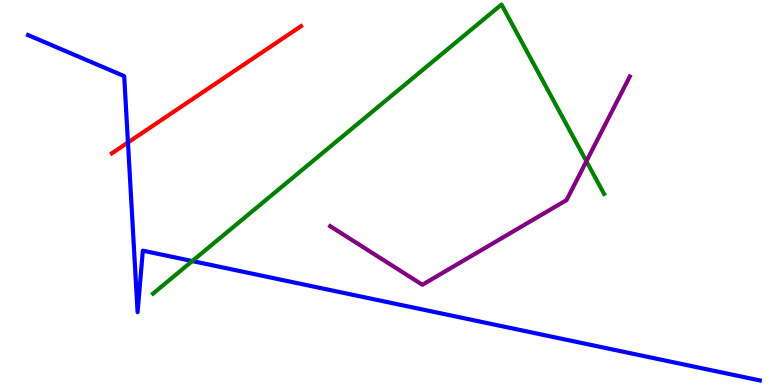[{'lines': ['blue', 'red'], 'intersections': [{'x': 1.65, 'y': 6.3}]}, {'lines': ['green', 'red'], 'intersections': []}, {'lines': ['purple', 'red'], 'intersections': []}, {'lines': ['blue', 'green'], 'intersections': [{'x': 2.48, 'y': 3.22}]}, {'lines': ['blue', 'purple'], 'intersections': []}, {'lines': ['green', 'purple'], 'intersections': [{'x': 7.57, 'y': 5.81}]}]